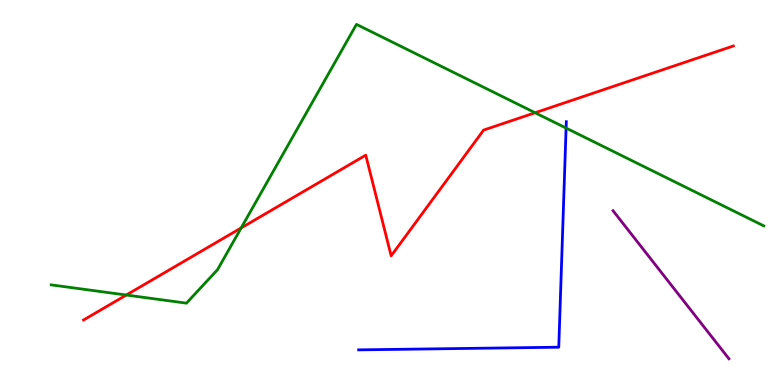[{'lines': ['blue', 'red'], 'intersections': []}, {'lines': ['green', 'red'], 'intersections': [{'x': 1.63, 'y': 2.34}, {'x': 3.11, 'y': 4.08}, {'x': 6.9, 'y': 7.07}]}, {'lines': ['purple', 'red'], 'intersections': []}, {'lines': ['blue', 'green'], 'intersections': [{'x': 7.3, 'y': 6.67}]}, {'lines': ['blue', 'purple'], 'intersections': []}, {'lines': ['green', 'purple'], 'intersections': []}]